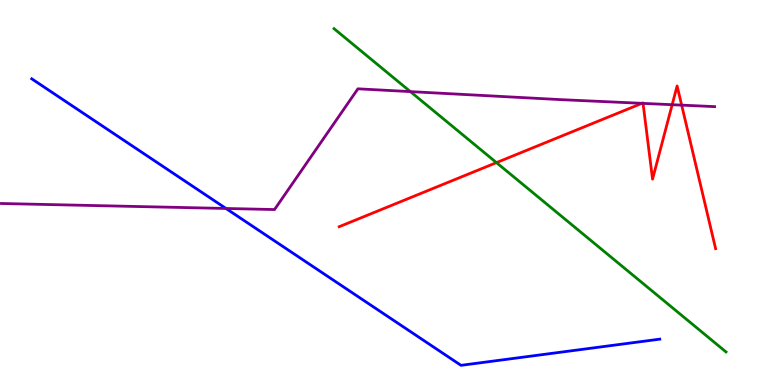[{'lines': ['blue', 'red'], 'intersections': []}, {'lines': ['green', 'red'], 'intersections': [{'x': 6.41, 'y': 5.78}]}, {'lines': ['purple', 'red'], 'intersections': [{'x': 8.28, 'y': 7.32}, {'x': 8.3, 'y': 7.31}, {'x': 8.67, 'y': 7.28}, {'x': 8.8, 'y': 7.27}]}, {'lines': ['blue', 'green'], 'intersections': []}, {'lines': ['blue', 'purple'], 'intersections': [{'x': 2.92, 'y': 4.59}]}, {'lines': ['green', 'purple'], 'intersections': [{'x': 5.3, 'y': 7.62}]}]